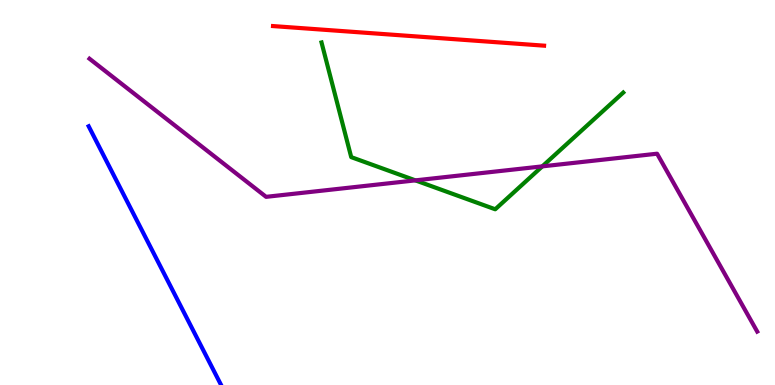[{'lines': ['blue', 'red'], 'intersections': []}, {'lines': ['green', 'red'], 'intersections': []}, {'lines': ['purple', 'red'], 'intersections': []}, {'lines': ['blue', 'green'], 'intersections': []}, {'lines': ['blue', 'purple'], 'intersections': []}, {'lines': ['green', 'purple'], 'intersections': [{'x': 5.36, 'y': 5.32}, {'x': 7.0, 'y': 5.68}]}]